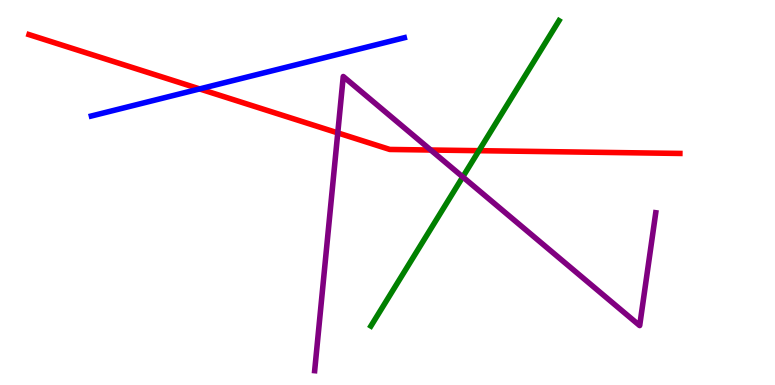[{'lines': ['blue', 'red'], 'intersections': [{'x': 2.58, 'y': 7.69}]}, {'lines': ['green', 'red'], 'intersections': [{'x': 6.18, 'y': 6.09}]}, {'lines': ['purple', 'red'], 'intersections': [{'x': 4.36, 'y': 6.55}, {'x': 5.56, 'y': 6.1}]}, {'lines': ['blue', 'green'], 'intersections': []}, {'lines': ['blue', 'purple'], 'intersections': []}, {'lines': ['green', 'purple'], 'intersections': [{'x': 5.97, 'y': 5.4}]}]